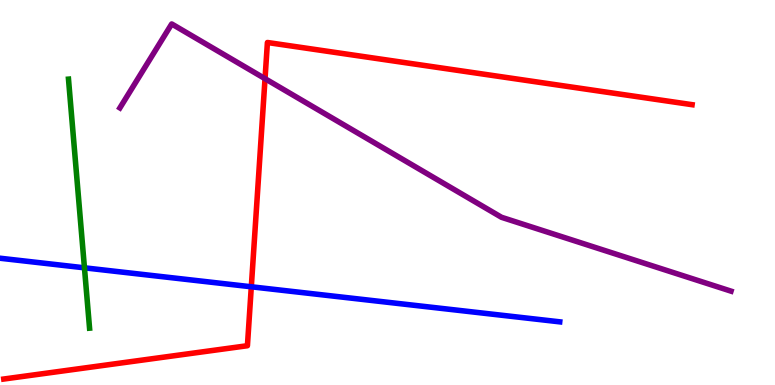[{'lines': ['blue', 'red'], 'intersections': [{'x': 3.24, 'y': 2.55}]}, {'lines': ['green', 'red'], 'intersections': []}, {'lines': ['purple', 'red'], 'intersections': [{'x': 3.42, 'y': 7.96}]}, {'lines': ['blue', 'green'], 'intersections': [{'x': 1.09, 'y': 3.04}]}, {'lines': ['blue', 'purple'], 'intersections': []}, {'lines': ['green', 'purple'], 'intersections': []}]